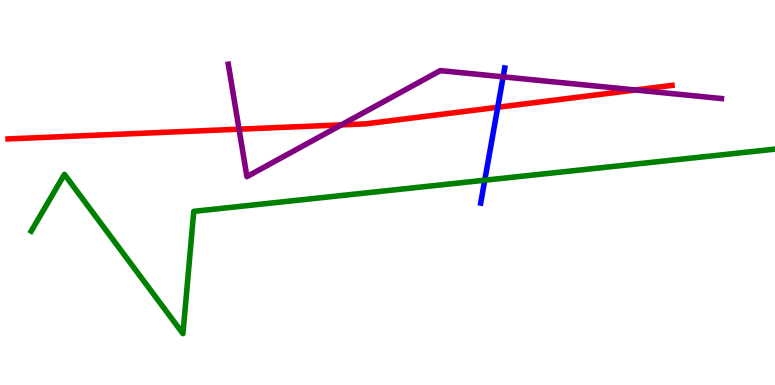[{'lines': ['blue', 'red'], 'intersections': [{'x': 6.42, 'y': 7.21}]}, {'lines': ['green', 'red'], 'intersections': []}, {'lines': ['purple', 'red'], 'intersections': [{'x': 3.08, 'y': 6.64}, {'x': 4.4, 'y': 6.76}, {'x': 8.2, 'y': 7.66}]}, {'lines': ['blue', 'green'], 'intersections': [{'x': 6.26, 'y': 5.32}]}, {'lines': ['blue', 'purple'], 'intersections': [{'x': 6.49, 'y': 8.0}]}, {'lines': ['green', 'purple'], 'intersections': []}]